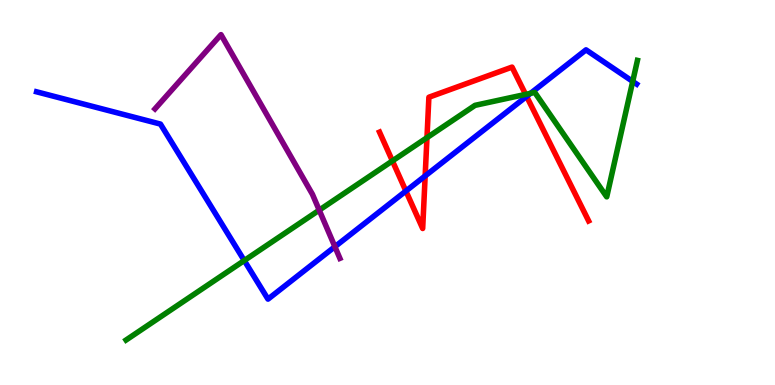[{'lines': ['blue', 'red'], 'intersections': [{'x': 5.24, 'y': 5.04}, {'x': 5.49, 'y': 5.43}, {'x': 6.8, 'y': 7.5}]}, {'lines': ['green', 'red'], 'intersections': [{'x': 5.06, 'y': 5.82}, {'x': 5.51, 'y': 6.42}, {'x': 6.78, 'y': 7.55}]}, {'lines': ['purple', 'red'], 'intersections': []}, {'lines': ['blue', 'green'], 'intersections': [{'x': 3.15, 'y': 3.23}, {'x': 6.85, 'y': 7.58}, {'x': 8.16, 'y': 7.89}]}, {'lines': ['blue', 'purple'], 'intersections': [{'x': 4.32, 'y': 3.59}]}, {'lines': ['green', 'purple'], 'intersections': [{'x': 4.12, 'y': 4.54}]}]